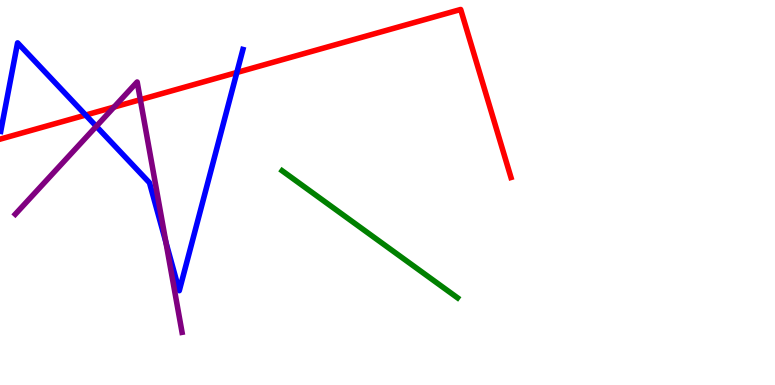[{'lines': ['blue', 'red'], 'intersections': [{'x': 1.11, 'y': 7.01}, {'x': 3.06, 'y': 8.12}]}, {'lines': ['green', 'red'], 'intersections': []}, {'lines': ['purple', 'red'], 'intersections': [{'x': 1.47, 'y': 7.22}, {'x': 1.81, 'y': 7.41}]}, {'lines': ['blue', 'green'], 'intersections': []}, {'lines': ['blue', 'purple'], 'intersections': [{'x': 1.24, 'y': 6.72}, {'x': 2.14, 'y': 3.71}]}, {'lines': ['green', 'purple'], 'intersections': []}]